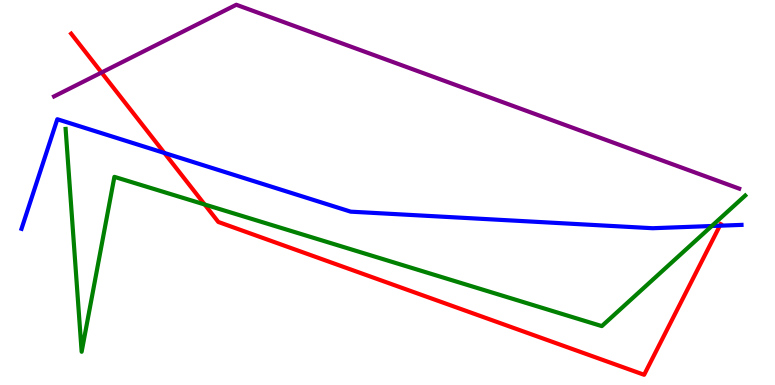[{'lines': ['blue', 'red'], 'intersections': [{'x': 2.12, 'y': 6.03}, {'x': 9.29, 'y': 4.14}]}, {'lines': ['green', 'red'], 'intersections': [{'x': 2.64, 'y': 4.69}]}, {'lines': ['purple', 'red'], 'intersections': [{'x': 1.31, 'y': 8.12}]}, {'lines': ['blue', 'green'], 'intersections': [{'x': 9.18, 'y': 4.13}]}, {'lines': ['blue', 'purple'], 'intersections': []}, {'lines': ['green', 'purple'], 'intersections': []}]